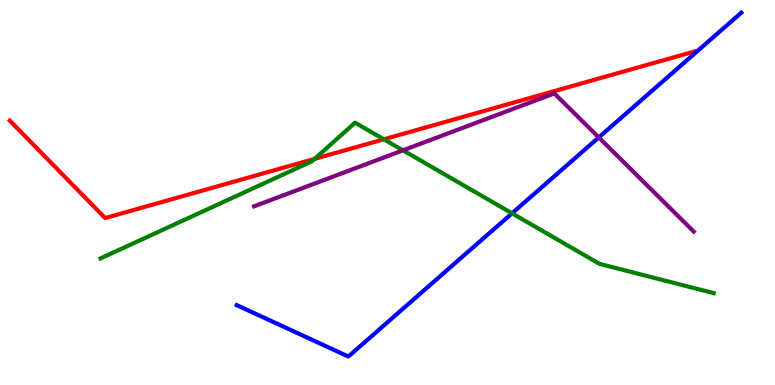[{'lines': ['blue', 'red'], 'intersections': []}, {'lines': ['green', 'red'], 'intersections': [{'x': 4.06, 'y': 5.87}, {'x': 4.95, 'y': 6.38}]}, {'lines': ['purple', 'red'], 'intersections': []}, {'lines': ['blue', 'green'], 'intersections': [{'x': 6.61, 'y': 4.46}]}, {'lines': ['blue', 'purple'], 'intersections': [{'x': 7.73, 'y': 6.43}]}, {'lines': ['green', 'purple'], 'intersections': [{'x': 5.2, 'y': 6.1}]}]